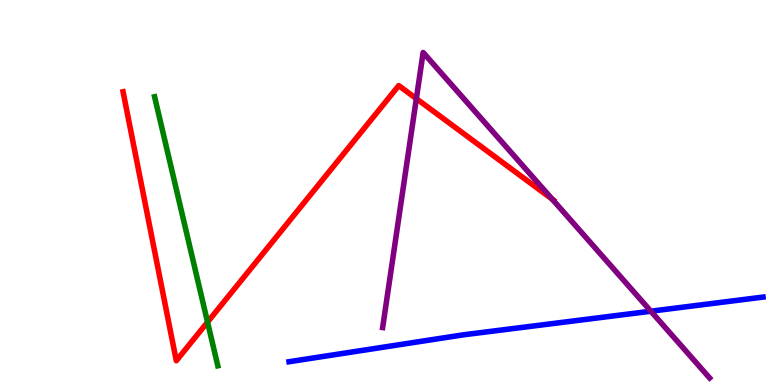[{'lines': ['blue', 'red'], 'intersections': []}, {'lines': ['green', 'red'], 'intersections': [{'x': 2.68, 'y': 1.63}]}, {'lines': ['purple', 'red'], 'intersections': [{'x': 5.37, 'y': 7.44}, {'x': 7.13, 'y': 4.82}]}, {'lines': ['blue', 'green'], 'intersections': []}, {'lines': ['blue', 'purple'], 'intersections': [{'x': 8.4, 'y': 1.92}]}, {'lines': ['green', 'purple'], 'intersections': []}]